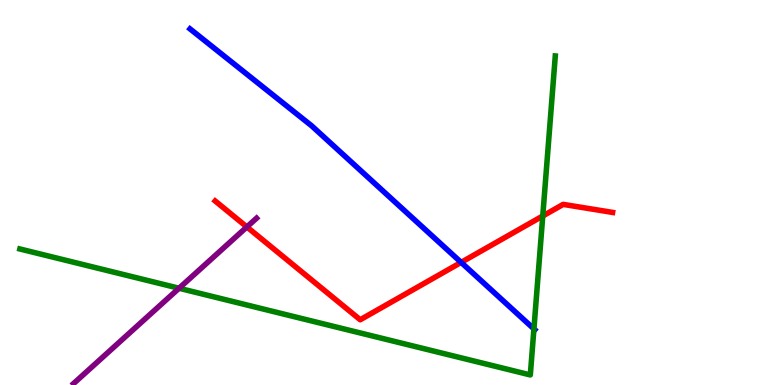[{'lines': ['blue', 'red'], 'intersections': [{'x': 5.95, 'y': 3.18}]}, {'lines': ['green', 'red'], 'intersections': [{'x': 7.0, 'y': 4.39}]}, {'lines': ['purple', 'red'], 'intersections': [{'x': 3.19, 'y': 4.11}]}, {'lines': ['blue', 'green'], 'intersections': [{'x': 6.89, 'y': 1.46}]}, {'lines': ['blue', 'purple'], 'intersections': []}, {'lines': ['green', 'purple'], 'intersections': [{'x': 2.31, 'y': 2.51}]}]